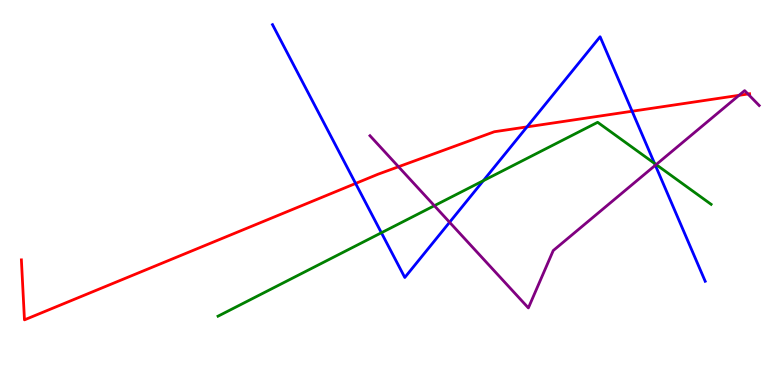[{'lines': ['blue', 'red'], 'intersections': [{'x': 4.59, 'y': 5.23}, {'x': 6.8, 'y': 6.7}, {'x': 8.16, 'y': 7.11}]}, {'lines': ['green', 'red'], 'intersections': []}, {'lines': ['purple', 'red'], 'intersections': [{'x': 5.14, 'y': 5.67}, {'x': 9.54, 'y': 7.52}, {'x': 9.65, 'y': 7.56}]}, {'lines': ['blue', 'green'], 'intersections': [{'x': 4.92, 'y': 3.95}, {'x': 6.24, 'y': 5.31}, {'x': 8.45, 'y': 5.75}]}, {'lines': ['blue', 'purple'], 'intersections': [{'x': 5.8, 'y': 4.23}, {'x': 8.46, 'y': 5.71}]}, {'lines': ['green', 'purple'], 'intersections': [{'x': 5.6, 'y': 4.66}, {'x': 8.47, 'y': 5.73}]}]